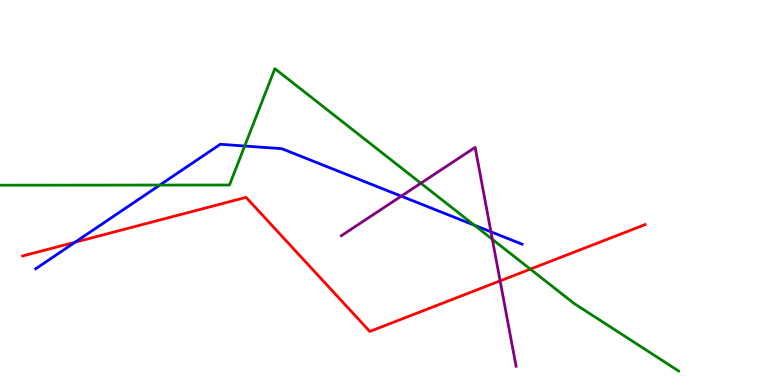[{'lines': ['blue', 'red'], 'intersections': [{'x': 0.969, 'y': 3.71}]}, {'lines': ['green', 'red'], 'intersections': [{'x': 6.84, 'y': 3.01}]}, {'lines': ['purple', 'red'], 'intersections': [{'x': 6.45, 'y': 2.7}]}, {'lines': ['blue', 'green'], 'intersections': [{'x': 2.06, 'y': 5.19}, {'x': 3.16, 'y': 6.21}, {'x': 6.12, 'y': 4.15}]}, {'lines': ['blue', 'purple'], 'intersections': [{'x': 5.18, 'y': 4.9}, {'x': 6.33, 'y': 3.98}]}, {'lines': ['green', 'purple'], 'intersections': [{'x': 5.43, 'y': 5.24}, {'x': 6.35, 'y': 3.78}]}]